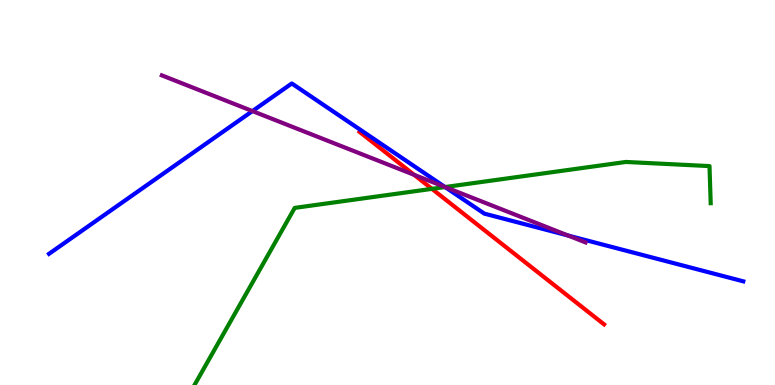[{'lines': ['blue', 'red'], 'intersections': []}, {'lines': ['green', 'red'], 'intersections': [{'x': 5.57, 'y': 5.09}]}, {'lines': ['purple', 'red'], 'intersections': [{'x': 5.34, 'y': 5.46}]}, {'lines': ['blue', 'green'], 'intersections': [{'x': 5.74, 'y': 5.14}]}, {'lines': ['blue', 'purple'], 'intersections': [{'x': 3.26, 'y': 7.11}, {'x': 5.74, 'y': 5.14}, {'x': 7.33, 'y': 3.88}]}, {'lines': ['green', 'purple'], 'intersections': [{'x': 5.74, 'y': 5.14}]}]